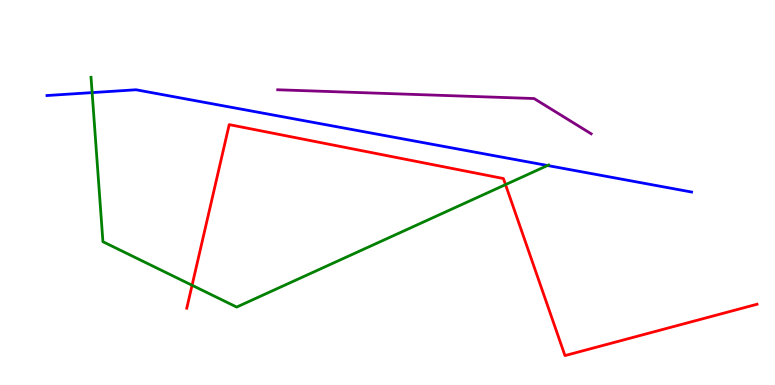[{'lines': ['blue', 'red'], 'intersections': []}, {'lines': ['green', 'red'], 'intersections': [{'x': 2.48, 'y': 2.59}, {'x': 6.52, 'y': 5.2}]}, {'lines': ['purple', 'red'], 'intersections': []}, {'lines': ['blue', 'green'], 'intersections': [{'x': 1.19, 'y': 7.59}, {'x': 7.06, 'y': 5.7}]}, {'lines': ['blue', 'purple'], 'intersections': []}, {'lines': ['green', 'purple'], 'intersections': []}]